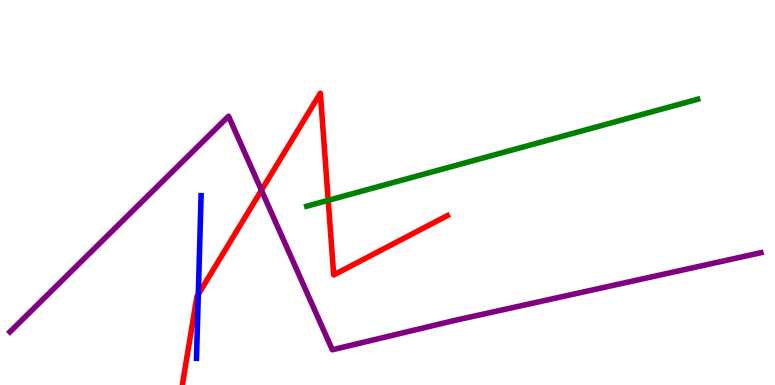[{'lines': ['blue', 'red'], 'intersections': [{'x': 2.56, 'y': 2.36}]}, {'lines': ['green', 'red'], 'intersections': [{'x': 4.23, 'y': 4.8}]}, {'lines': ['purple', 'red'], 'intersections': [{'x': 3.37, 'y': 5.06}]}, {'lines': ['blue', 'green'], 'intersections': []}, {'lines': ['blue', 'purple'], 'intersections': []}, {'lines': ['green', 'purple'], 'intersections': []}]